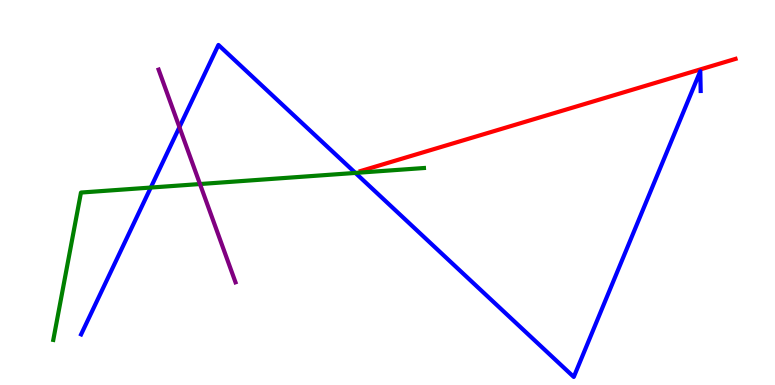[{'lines': ['blue', 'red'], 'intersections': []}, {'lines': ['green', 'red'], 'intersections': []}, {'lines': ['purple', 'red'], 'intersections': []}, {'lines': ['blue', 'green'], 'intersections': [{'x': 1.95, 'y': 5.13}, {'x': 4.59, 'y': 5.51}]}, {'lines': ['blue', 'purple'], 'intersections': [{'x': 2.32, 'y': 6.7}]}, {'lines': ['green', 'purple'], 'intersections': [{'x': 2.58, 'y': 5.22}]}]